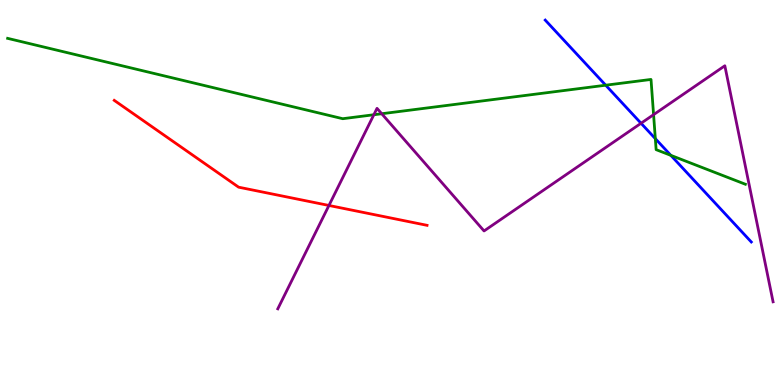[{'lines': ['blue', 'red'], 'intersections': []}, {'lines': ['green', 'red'], 'intersections': []}, {'lines': ['purple', 'red'], 'intersections': [{'x': 4.24, 'y': 4.66}]}, {'lines': ['blue', 'green'], 'intersections': [{'x': 7.82, 'y': 7.79}, {'x': 8.46, 'y': 6.4}, {'x': 8.66, 'y': 5.96}]}, {'lines': ['blue', 'purple'], 'intersections': [{'x': 8.27, 'y': 6.8}]}, {'lines': ['green', 'purple'], 'intersections': [{'x': 4.82, 'y': 7.02}, {'x': 4.93, 'y': 7.05}, {'x': 8.43, 'y': 7.02}]}]